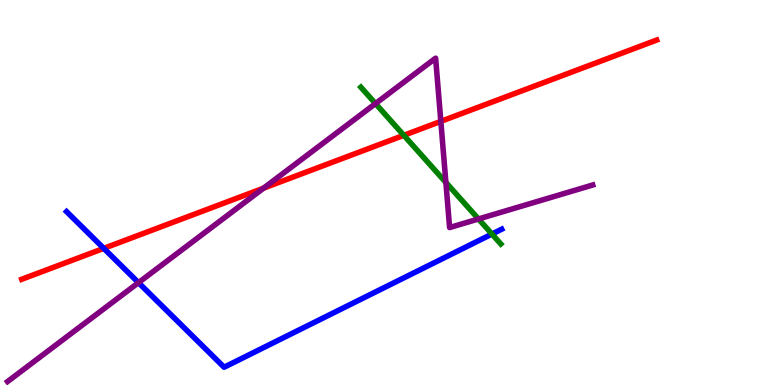[{'lines': ['blue', 'red'], 'intersections': [{'x': 1.34, 'y': 3.55}]}, {'lines': ['green', 'red'], 'intersections': [{'x': 5.21, 'y': 6.49}]}, {'lines': ['purple', 'red'], 'intersections': [{'x': 3.4, 'y': 5.11}, {'x': 5.69, 'y': 6.85}]}, {'lines': ['blue', 'green'], 'intersections': [{'x': 6.35, 'y': 3.92}]}, {'lines': ['blue', 'purple'], 'intersections': [{'x': 1.79, 'y': 2.66}]}, {'lines': ['green', 'purple'], 'intersections': [{'x': 4.85, 'y': 7.31}, {'x': 5.75, 'y': 5.26}, {'x': 6.17, 'y': 4.31}]}]